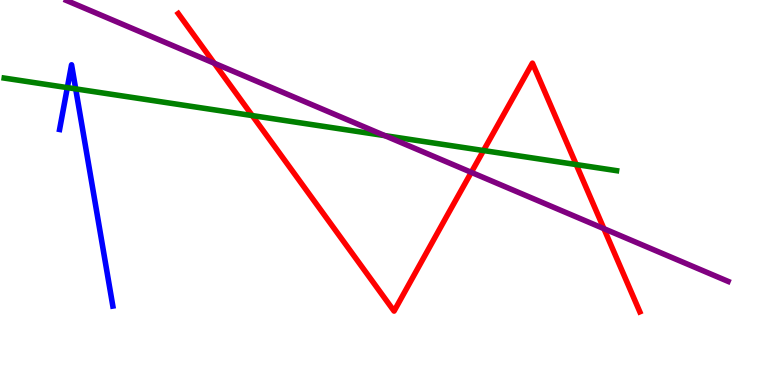[{'lines': ['blue', 'red'], 'intersections': []}, {'lines': ['green', 'red'], 'intersections': [{'x': 3.25, 'y': 7.0}, {'x': 6.24, 'y': 6.09}, {'x': 7.44, 'y': 5.73}]}, {'lines': ['purple', 'red'], 'intersections': [{'x': 2.76, 'y': 8.36}, {'x': 6.08, 'y': 5.52}, {'x': 7.79, 'y': 4.06}]}, {'lines': ['blue', 'green'], 'intersections': [{'x': 0.869, 'y': 7.72}, {'x': 0.977, 'y': 7.69}]}, {'lines': ['blue', 'purple'], 'intersections': []}, {'lines': ['green', 'purple'], 'intersections': [{'x': 4.96, 'y': 6.48}]}]